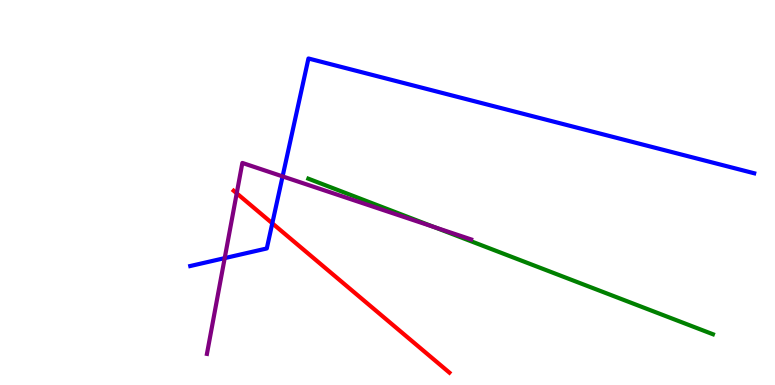[{'lines': ['blue', 'red'], 'intersections': [{'x': 3.51, 'y': 4.2}]}, {'lines': ['green', 'red'], 'intersections': []}, {'lines': ['purple', 'red'], 'intersections': [{'x': 3.05, 'y': 4.98}]}, {'lines': ['blue', 'green'], 'intersections': []}, {'lines': ['blue', 'purple'], 'intersections': [{'x': 2.9, 'y': 3.3}, {'x': 3.65, 'y': 5.42}]}, {'lines': ['green', 'purple'], 'intersections': [{'x': 5.6, 'y': 4.1}]}]